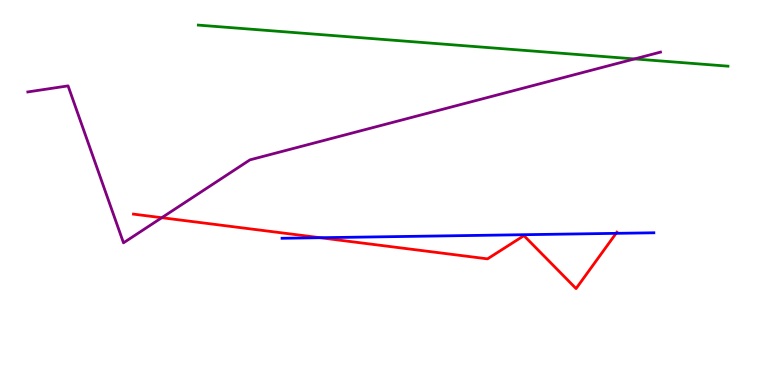[{'lines': ['blue', 'red'], 'intersections': [{'x': 4.13, 'y': 3.83}, {'x': 7.95, 'y': 3.94}]}, {'lines': ['green', 'red'], 'intersections': []}, {'lines': ['purple', 'red'], 'intersections': [{'x': 2.09, 'y': 4.35}]}, {'lines': ['blue', 'green'], 'intersections': []}, {'lines': ['blue', 'purple'], 'intersections': []}, {'lines': ['green', 'purple'], 'intersections': [{'x': 8.19, 'y': 8.47}]}]